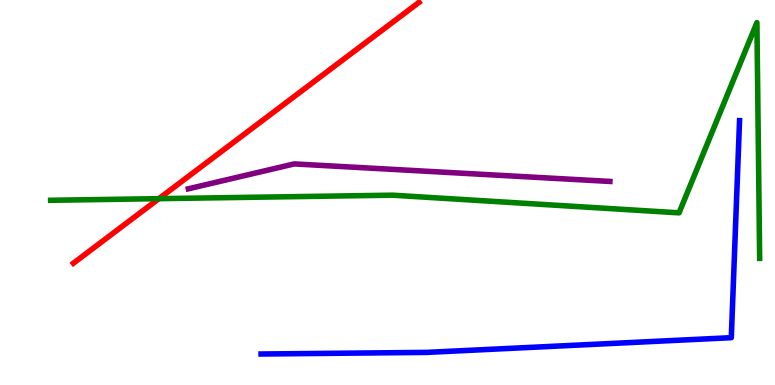[{'lines': ['blue', 'red'], 'intersections': []}, {'lines': ['green', 'red'], 'intersections': [{'x': 2.05, 'y': 4.84}]}, {'lines': ['purple', 'red'], 'intersections': []}, {'lines': ['blue', 'green'], 'intersections': []}, {'lines': ['blue', 'purple'], 'intersections': []}, {'lines': ['green', 'purple'], 'intersections': []}]